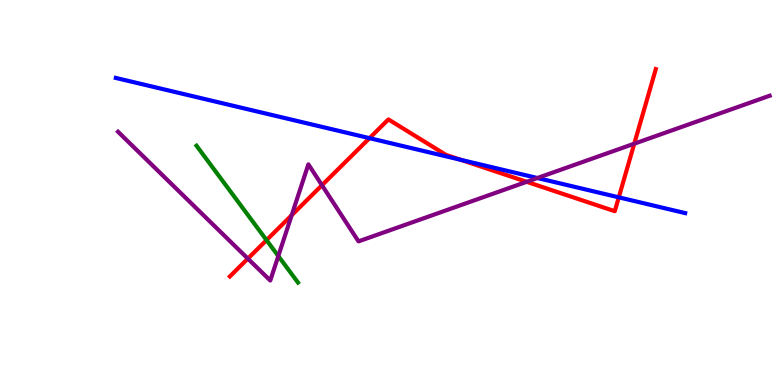[{'lines': ['blue', 'red'], 'intersections': [{'x': 4.77, 'y': 6.41}, {'x': 5.95, 'y': 5.85}, {'x': 7.98, 'y': 4.87}]}, {'lines': ['green', 'red'], 'intersections': [{'x': 3.44, 'y': 3.76}]}, {'lines': ['purple', 'red'], 'intersections': [{'x': 3.2, 'y': 3.28}, {'x': 3.76, 'y': 4.41}, {'x': 4.15, 'y': 5.19}, {'x': 6.8, 'y': 5.28}, {'x': 8.18, 'y': 6.27}]}, {'lines': ['blue', 'green'], 'intersections': []}, {'lines': ['blue', 'purple'], 'intersections': [{'x': 6.93, 'y': 5.38}]}, {'lines': ['green', 'purple'], 'intersections': [{'x': 3.59, 'y': 3.35}]}]